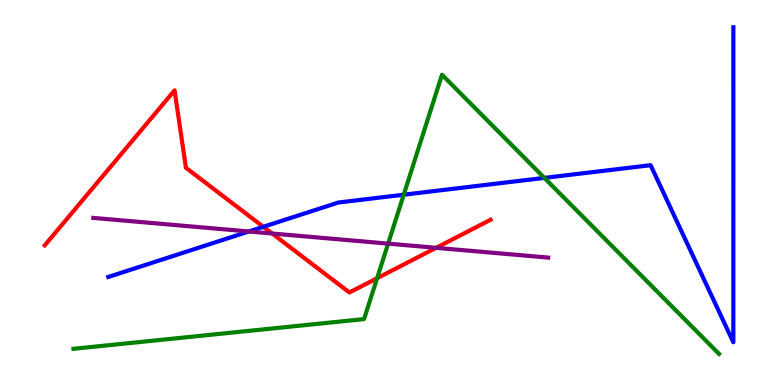[{'lines': ['blue', 'red'], 'intersections': [{'x': 3.4, 'y': 4.11}]}, {'lines': ['green', 'red'], 'intersections': [{'x': 4.87, 'y': 2.77}]}, {'lines': ['purple', 'red'], 'intersections': [{'x': 3.51, 'y': 3.93}, {'x': 5.63, 'y': 3.56}]}, {'lines': ['blue', 'green'], 'intersections': [{'x': 5.21, 'y': 4.94}, {'x': 7.02, 'y': 5.38}]}, {'lines': ['blue', 'purple'], 'intersections': [{'x': 3.21, 'y': 3.99}]}, {'lines': ['green', 'purple'], 'intersections': [{'x': 5.01, 'y': 3.67}]}]